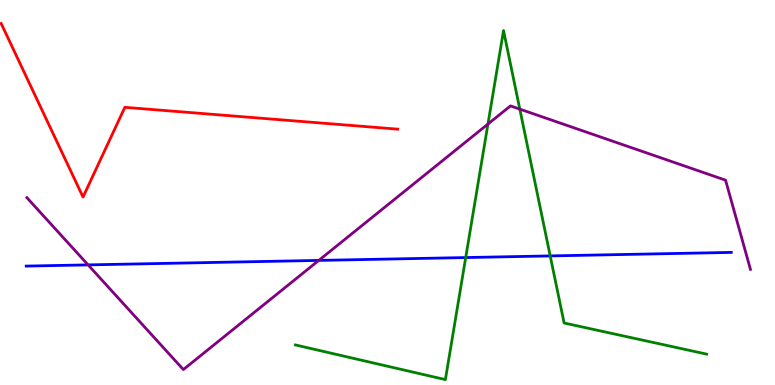[{'lines': ['blue', 'red'], 'intersections': []}, {'lines': ['green', 'red'], 'intersections': []}, {'lines': ['purple', 'red'], 'intersections': []}, {'lines': ['blue', 'green'], 'intersections': [{'x': 6.01, 'y': 3.31}, {'x': 7.1, 'y': 3.35}]}, {'lines': ['blue', 'purple'], 'intersections': [{'x': 1.14, 'y': 3.12}, {'x': 4.11, 'y': 3.24}]}, {'lines': ['green', 'purple'], 'intersections': [{'x': 6.3, 'y': 6.78}, {'x': 6.71, 'y': 7.17}]}]